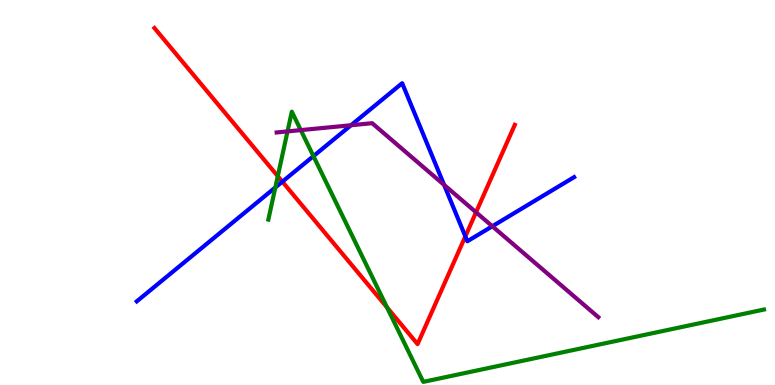[{'lines': ['blue', 'red'], 'intersections': [{'x': 3.64, 'y': 5.28}, {'x': 6.0, 'y': 3.86}]}, {'lines': ['green', 'red'], 'intersections': [{'x': 3.58, 'y': 5.42}, {'x': 4.99, 'y': 2.02}]}, {'lines': ['purple', 'red'], 'intersections': [{'x': 6.14, 'y': 4.49}]}, {'lines': ['blue', 'green'], 'intersections': [{'x': 3.55, 'y': 5.13}, {'x': 4.04, 'y': 5.94}]}, {'lines': ['blue', 'purple'], 'intersections': [{'x': 4.53, 'y': 6.75}, {'x': 5.73, 'y': 5.2}, {'x': 6.35, 'y': 4.12}]}, {'lines': ['green', 'purple'], 'intersections': [{'x': 3.71, 'y': 6.59}, {'x': 3.88, 'y': 6.62}]}]